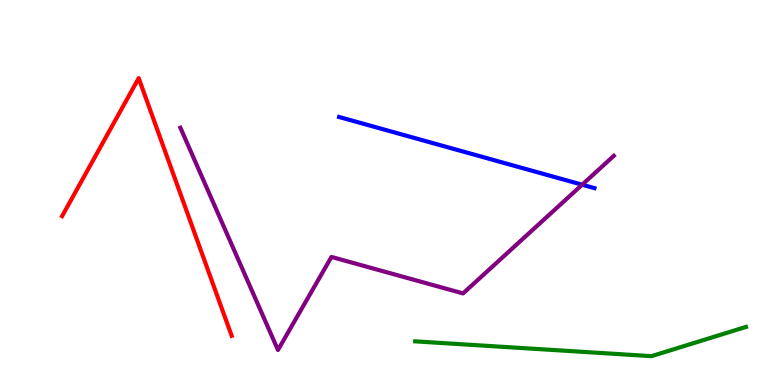[{'lines': ['blue', 'red'], 'intersections': []}, {'lines': ['green', 'red'], 'intersections': []}, {'lines': ['purple', 'red'], 'intersections': []}, {'lines': ['blue', 'green'], 'intersections': []}, {'lines': ['blue', 'purple'], 'intersections': [{'x': 7.51, 'y': 5.2}]}, {'lines': ['green', 'purple'], 'intersections': []}]